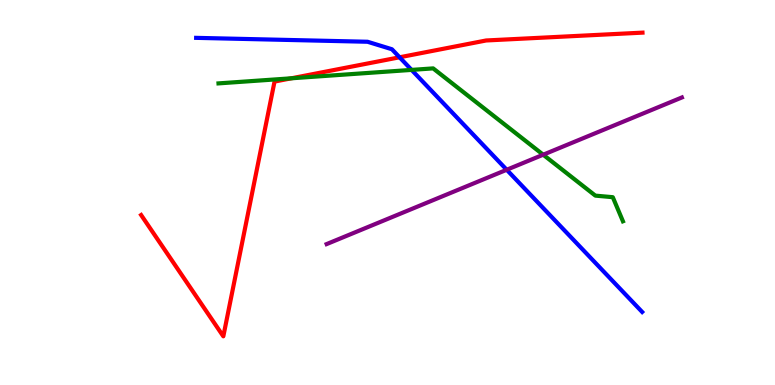[{'lines': ['blue', 'red'], 'intersections': [{'x': 5.16, 'y': 8.51}]}, {'lines': ['green', 'red'], 'intersections': [{'x': 3.76, 'y': 7.97}]}, {'lines': ['purple', 'red'], 'intersections': []}, {'lines': ['blue', 'green'], 'intersections': [{'x': 5.31, 'y': 8.18}]}, {'lines': ['blue', 'purple'], 'intersections': [{'x': 6.54, 'y': 5.59}]}, {'lines': ['green', 'purple'], 'intersections': [{'x': 7.01, 'y': 5.98}]}]